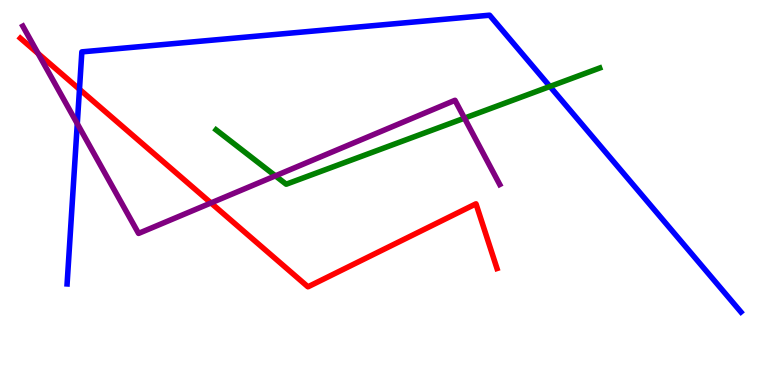[{'lines': ['blue', 'red'], 'intersections': [{'x': 1.03, 'y': 7.68}]}, {'lines': ['green', 'red'], 'intersections': []}, {'lines': ['purple', 'red'], 'intersections': [{'x': 0.492, 'y': 8.61}, {'x': 2.72, 'y': 4.73}]}, {'lines': ['blue', 'green'], 'intersections': [{'x': 7.1, 'y': 7.75}]}, {'lines': ['blue', 'purple'], 'intersections': [{'x': 0.997, 'y': 6.79}]}, {'lines': ['green', 'purple'], 'intersections': [{'x': 3.55, 'y': 5.43}, {'x': 5.99, 'y': 6.93}]}]